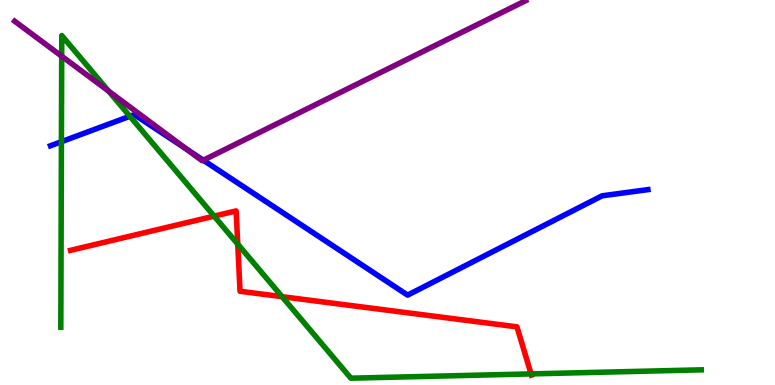[{'lines': ['blue', 'red'], 'intersections': []}, {'lines': ['green', 'red'], 'intersections': [{'x': 2.76, 'y': 4.39}, {'x': 3.07, 'y': 3.66}, {'x': 3.64, 'y': 2.29}, {'x': 6.85, 'y': 0.288}]}, {'lines': ['purple', 'red'], 'intersections': []}, {'lines': ['blue', 'green'], 'intersections': [{'x': 0.793, 'y': 6.32}, {'x': 1.68, 'y': 6.98}]}, {'lines': ['blue', 'purple'], 'intersections': [{'x': 2.41, 'y': 6.12}, {'x': 2.62, 'y': 5.84}]}, {'lines': ['green', 'purple'], 'intersections': [{'x': 0.796, 'y': 8.54}, {'x': 1.4, 'y': 7.63}]}]